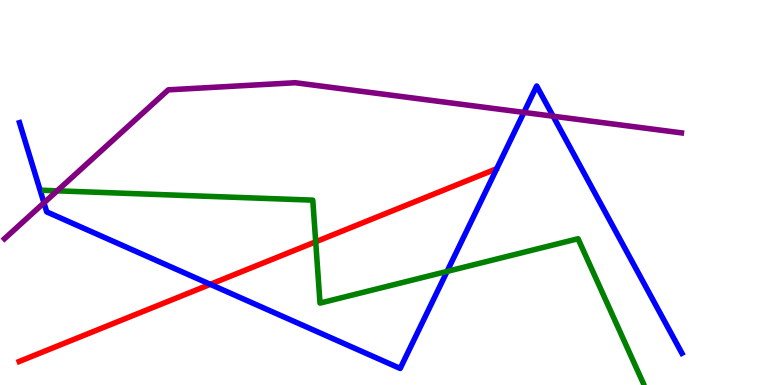[{'lines': ['blue', 'red'], 'intersections': [{'x': 2.71, 'y': 2.61}]}, {'lines': ['green', 'red'], 'intersections': [{'x': 4.07, 'y': 3.72}]}, {'lines': ['purple', 'red'], 'intersections': []}, {'lines': ['blue', 'green'], 'intersections': [{'x': 5.77, 'y': 2.95}]}, {'lines': ['blue', 'purple'], 'intersections': [{'x': 0.567, 'y': 4.73}, {'x': 6.76, 'y': 7.08}, {'x': 7.14, 'y': 6.98}]}, {'lines': ['green', 'purple'], 'intersections': [{'x': 0.738, 'y': 5.04}]}]